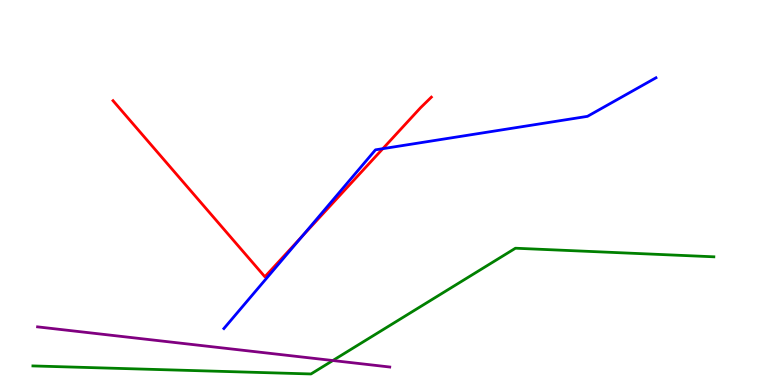[{'lines': ['blue', 'red'], 'intersections': [{'x': 3.9, 'y': 3.86}, {'x': 4.94, 'y': 6.14}]}, {'lines': ['green', 'red'], 'intersections': []}, {'lines': ['purple', 'red'], 'intersections': []}, {'lines': ['blue', 'green'], 'intersections': []}, {'lines': ['blue', 'purple'], 'intersections': []}, {'lines': ['green', 'purple'], 'intersections': [{'x': 4.29, 'y': 0.636}]}]